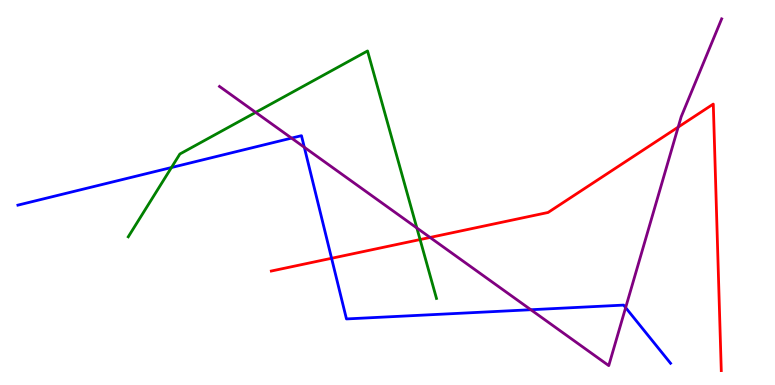[{'lines': ['blue', 'red'], 'intersections': [{'x': 4.28, 'y': 3.29}]}, {'lines': ['green', 'red'], 'intersections': [{'x': 5.42, 'y': 3.78}]}, {'lines': ['purple', 'red'], 'intersections': [{'x': 5.55, 'y': 3.83}, {'x': 8.75, 'y': 6.7}]}, {'lines': ['blue', 'green'], 'intersections': [{'x': 2.21, 'y': 5.65}]}, {'lines': ['blue', 'purple'], 'intersections': [{'x': 3.76, 'y': 6.41}, {'x': 3.93, 'y': 6.17}, {'x': 6.85, 'y': 1.96}, {'x': 8.07, 'y': 2.01}]}, {'lines': ['green', 'purple'], 'intersections': [{'x': 3.3, 'y': 7.08}, {'x': 5.38, 'y': 4.08}]}]